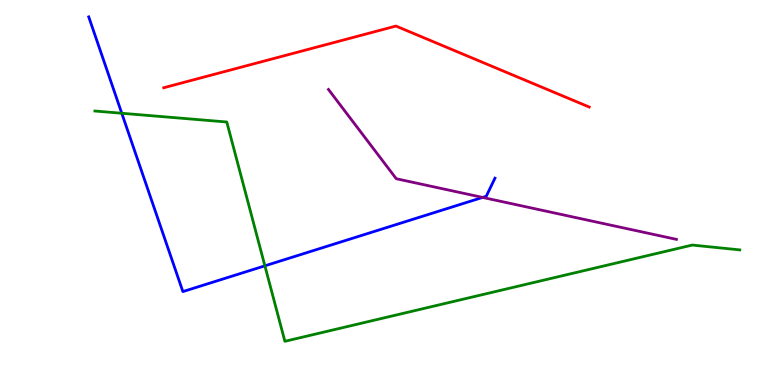[{'lines': ['blue', 'red'], 'intersections': []}, {'lines': ['green', 'red'], 'intersections': []}, {'lines': ['purple', 'red'], 'intersections': []}, {'lines': ['blue', 'green'], 'intersections': [{'x': 1.57, 'y': 7.06}, {'x': 3.42, 'y': 3.1}]}, {'lines': ['blue', 'purple'], 'intersections': [{'x': 6.23, 'y': 4.87}]}, {'lines': ['green', 'purple'], 'intersections': []}]